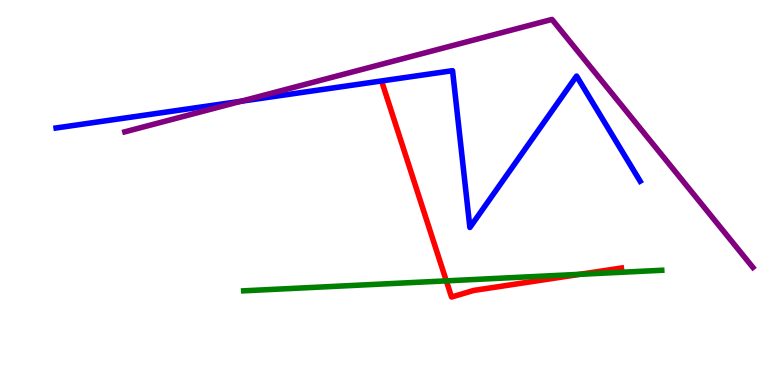[{'lines': ['blue', 'red'], 'intersections': []}, {'lines': ['green', 'red'], 'intersections': [{'x': 5.76, 'y': 2.7}, {'x': 7.49, 'y': 2.88}]}, {'lines': ['purple', 'red'], 'intersections': []}, {'lines': ['blue', 'green'], 'intersections': []}, {'lines': ['blue', 'purple'], 'intersections': [{'x': 3.11, 'y': 7.37}]}, {'lines': ['green', 'purple'], 'intersections': []}]